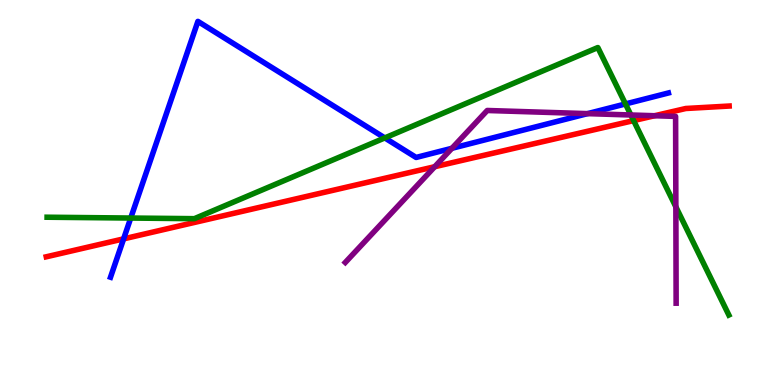[{'lines': ['blue', 'red'], 'intersections': [{'x': 1.6, 'y': 3.8}]}, {'lines': ['green', 'red'], 'intersections': [{'x': 8.18, 'y': 6.87}]}, {'lines': ['purple', 'red'], 'intersections': [{'x': 5.61, 'y': 5.67}, {'x': 8.45, 'y': 6.99}]}, {'lines': ['blue', 'green'], 'intersections': [{'x': 1.69, 'y': 4.34}, {'x': 4.97, 'y': 6.42}, {'x': 8.07, 'y': 7.3}]}, {'lines': ['blue', 'purple'], 'intersections': [{'x': 5.83, 'y': 6.15}, {'x': 7.58, 'y': 7.05}]}, {'lines': ['green', 'purple'], 'intersections': [{'x': 8.14, 'y': 7.01}, {'x': 8.72, 'y': 4.63}]}]